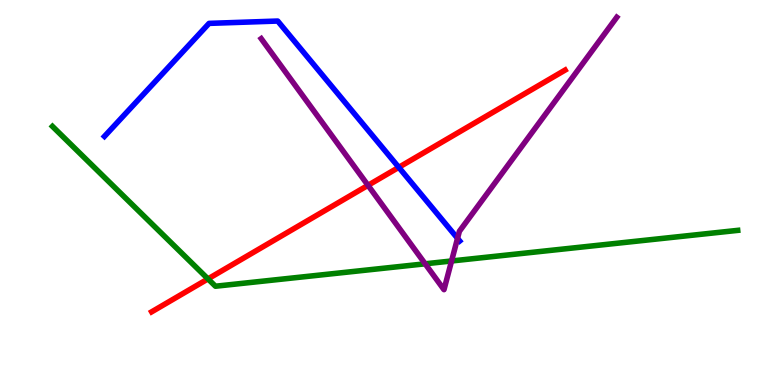[{'lines': ['blue', 'red'], 'intersections': [{'x': 5.15, 'y': 5.65}]}, {'lines': ['green', 'red'], 'intersections': [{'x': 2.68, 'y': 2.76}]}, {'lines': ['purple', 'red'], 'intersections': [{'x': 4.75, 'y': 5.19}]}, {'lines': ['blue', 'green'], 'intersections': []}, {'lines': ['blue', 'purple'], 'intersections': [{'x': 5.9, 'y': 3.81}]}, {'lines': ['green', 'purple'], 'intersections': [{'x': 5.49, 'y': 3.15}, {'x': 5.83, 'y': 3.22}]}]